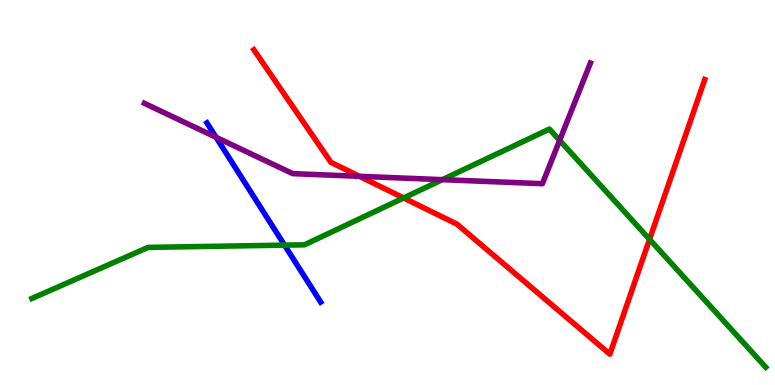[{'lines': ['blue', 'red'], 'intersections': []}, {'lines': ['green', 'red'], 'intersections': [{'x': 5.21, 'y': 4.86}, {'x': 8.38, 'y': 3.78}]}, {'lines': ['purple', 'red'], 'intersections': [{'x': 4.64, 'y': 5.42}]}, {'lines': ['blue', 'green'], 'intersections': [{'x': 3.67, 'y': 3.63}]}, {'lines': ['blue', 'purple'], 'intersections': [{'x': 2.79, 'y': 6.43}]}, {'lines': ['green', 'purple'], 'intersections': [{'x': 5.71, 'y': 5.33}, {'x': 7.22, 'y': 6.35}]}]